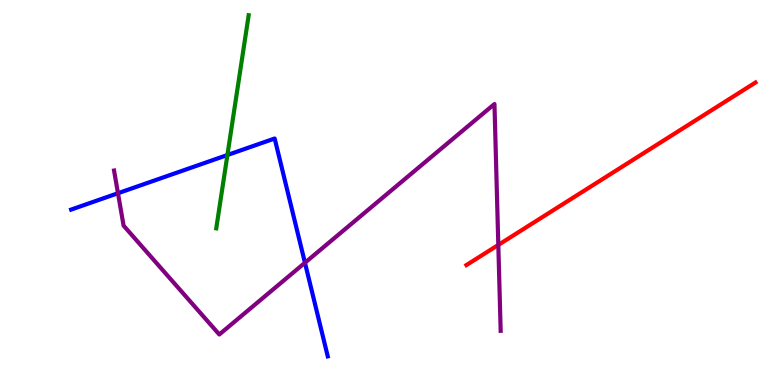[{'lines': ['blue', 'red'], 'intersections': []}, {'lines': ['green', 'red'], 'intersections': []}, {'lines': ['purple', 'red'], 'intersections': [{'x': 6.43, 'y': 3.64}]}, {'lines': ['blue', 'green'], 'intersections': [{'x': 2.93, 'y': 5.97}]}, {'lines': ['blue', 'purple'], 'intersections': [{'x': 1.52, 'y': 4.98}, {'x': 3.93, 'y': 3.18}]}, {'lines': ['green', 'purple'], 'intersections': []}]